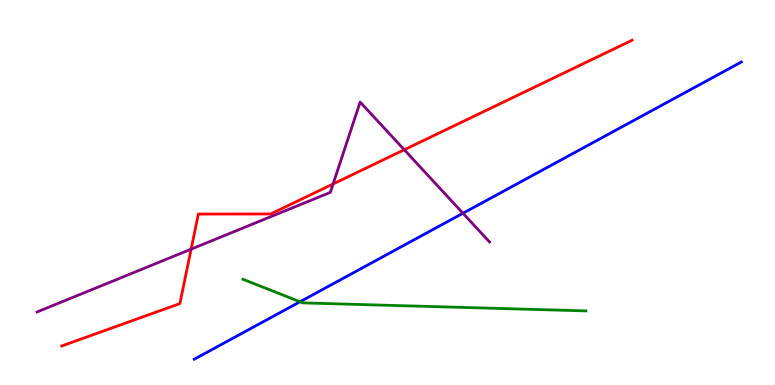[{'lines': ['blue', 'red'], 'intersections': []}, {'lines': ['green', 'red'], 'intersections': []}, {'lines': ['purple', 'red'], 'intersections': [{'x': 2.47, 'y': 3.53}, {'x': 4.3, 'y': 5.22}, {'x': 5.22, 'y': 6.11}]}, {'lines': ['blue', 'green'], 'intersections': [{'x': 3.87, 'y': 2.16}]}, {'lines': ['blue', 'purple'], 'intersections': [{'x': 5.97, 'y': 4.46}]}, {'lines': ['green', 'purple'], 'intersections': []}]